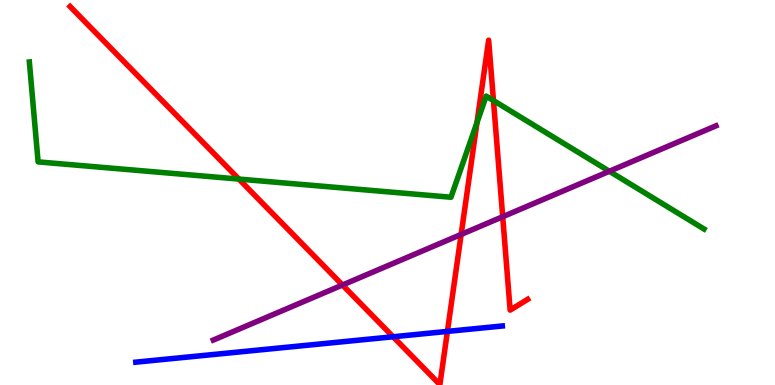[{'lines': ['blue', 'red'], 'intersections': [{'x': 5.07, 'y': 1.25}, {'x': 5.77, 'y': 1.39}]}, {'lines': ['green', 'red'], 'intersections': [{'x': 3.08, 'y': 5.35}, {'x': 6.15, 'y': 6.82}, {'x': 6.37, 'y': 7.39}]}, {'lines': ['purple', 'red'], 'intersections': [{'x': 4.42, 'y': 2.6}, {'x': 5.95, 'y': 3.91}, {'x': 6.49, 'y': 4.37}]}, {'lines': ['blue', 'green'], 'intersections': []}, {'lines': ['blue', 'purple'], 'intersections': []}, {'lines': ['green', 'purple'], 'intersections': [{'x': 7.86, 'y': 5.55}]}]